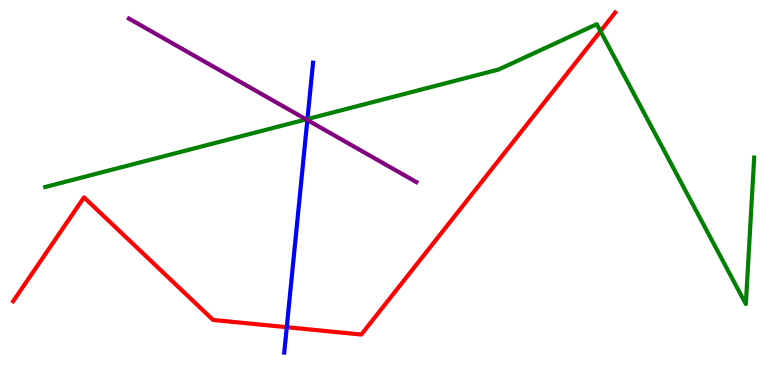[{'lines': ['blue', 'red'], 'intersections': [{'x': 3.7, 'y': 1.5}]}, {'lines': ['green', 'red'], 'intersections': [{'x': 7.75, 'y': 9.19}]}, {'lines': ['purple', 'red'], 'intersections': []}, {'lines': ['blue', 'green'], 'intersections': [{'x': 3.97, 'y': 6.91}]}, {'lines': ['blue', 'purple'], 'intersections': [{'x': 3.97, 'y': 6.88}]}, {'lines': ['green', 'purple'], 'intersections': [{'x': 3.95, 'y': 6.9}]}]